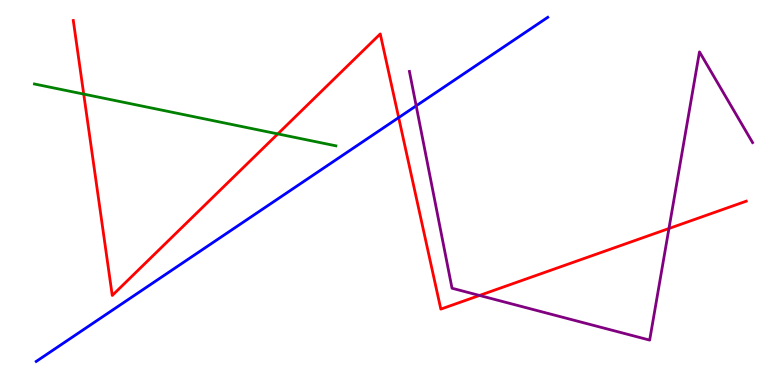[{'lines': ['blue', 'red'], 'intersections': [{'x': 5.14, 'y': 6.95}]}, {'lines': ['green', 'red'], 'intersections': [{'x': 1.08, 'y': 7.56}, {'x': 3.58, 'y': 6.52}]}, {'lines': ['purple', 'red'], 'intersections': [{'x': 6.19, 'y': 2.33}, {'x': 8.63, 'y': 4.06}]}, {'lines': ['blue', 'green'], 'intersections': []}, {'lines': ['blue', 'purple'], 'intersections': [{'x': 5.37, 'y': 7.25}]}, {'lines': ['green', 'purple'], 'intersections': []}]